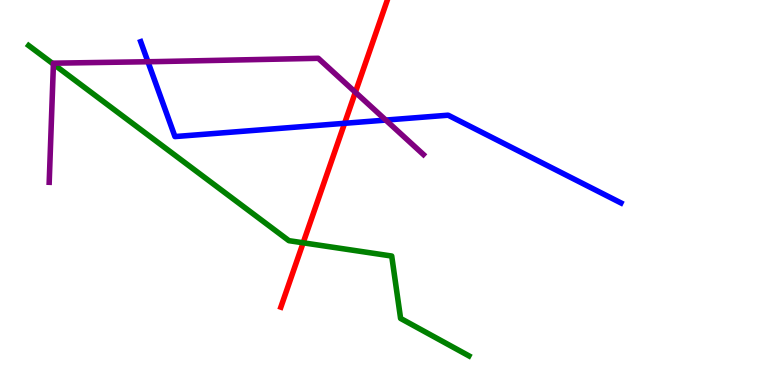[{'lines': ['blue', 'red'], 'intersections': [{'x': 4.45, 'y': 6.8}]}, {'lines': ['green', 'red'], 'intersections': [{'x': 3.91, 'y': 3.69}]}, {'lines': ['purple', 'red'], 'intersections': [{'x': 4.59, 'y': 7.6}]}, {'lines': ['blue', 'green'], 'intersections': []}, {'lines': ['blue', 'purple'], 'intersections': [{'x': 1.91, 'y': 8.4}, {'x': 4.98, 'y': 6.88}]}, {'lines': ['green', 'purple'], 'intersections': [{'x': 0.689, 'y': 8.34}]}]